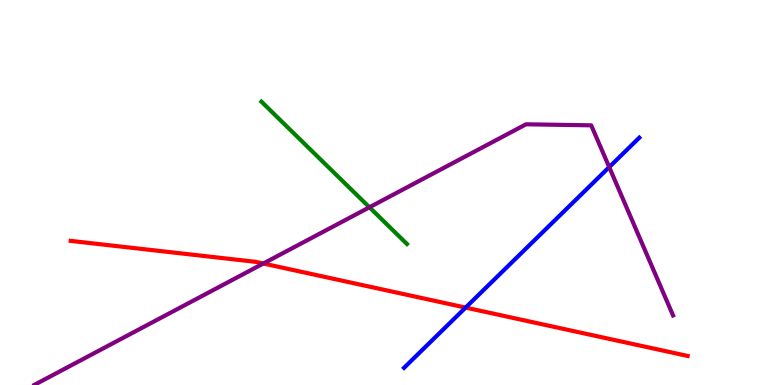[{'lines': ['blue', 'red'], 'intersections': [{'x': 6.01, 'y': 2.01}]}, {'lines': ['green', 'red'], 'intersections': []}, {'lines': ['purple', 'red'], 'intersections': [{'x': 3.4, 'y': 3.16}]}, {'lines': ['blue', 'green'], 'intersections': []}, {'lines': ['blue', 'purple'], 'intersections': [{'x': 7.86, 'y': 5.66}]}, {'lines': ['green', 'purple'], 'intersections': [{'x': 4.77, 'y': 4.62}]}]